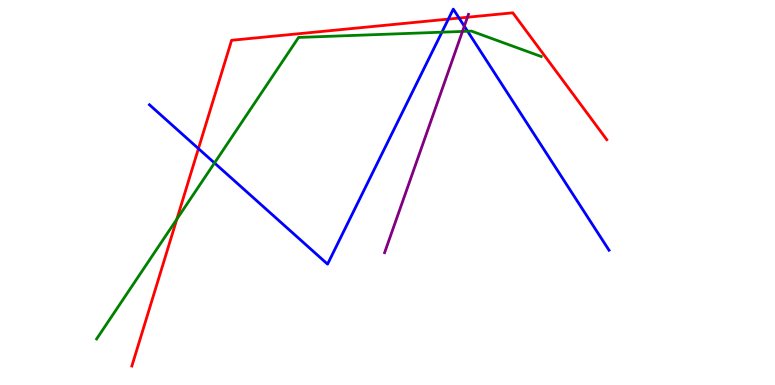[{'lines': ['blue', 'red'], 'intersections': [{'x': 2.56, 'y': 6.14}, {'x': 5.79, 'y': 9.5}, {'x': 5.92, 'y': 9.53}]}, {'lines': ['green', 'red'], 'intersections': [{'x': 2.28, 'y': 4.31}]}, {'lines': ['purple', 'red'], 'intersections': [{'x': 6.03, 'y': 9.55}]}, {'lines': ['blue', 'green'], 'intersections': [{'x': 2.77, 'y': 5.77}, {'x': 5.7, 'y': 9.16}, {'x': 6.03, 'y': 9.19}]}, {'lines': ['blue', 'purple'], 'intersections': [{'x': 5.99, 'y': 9.32}]}, {'lines': ['green', 'purple'], 'intersections': [{'x': 5.97, 'y': 9.18}]}]